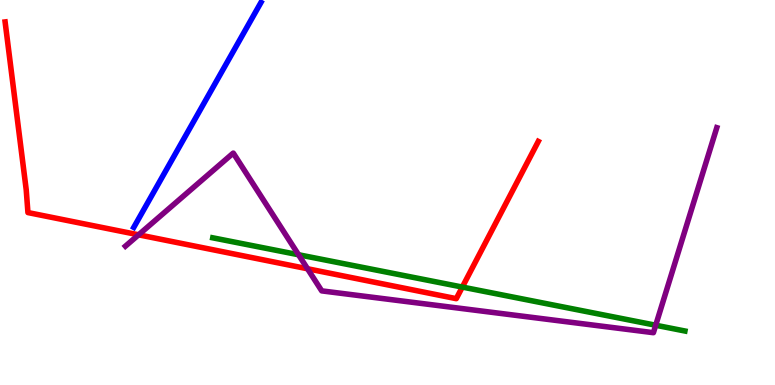[{'lines': ['blue', 'red'], 'intersections': []}, {'lines': ['green', 'red'], 'intersections': [{'x': 5.97, 'y': 2.54}]}, {'lines': ['purple', 'red'], 'intersections': [{'x': 1.79, 'y': 3.9}, {'x': 3.97, 'y': 3.02}]}, {'lines': ['blue', 'green'], 'intersections': []}, {'lines': ['blue', 'purple'], 'intersections': []}, {'lines': ['green', 'purple'], 'intersections': [{'x': 3.85, 'y': 3.38}, {'x': 8.46, 'y': 1.55}]}]